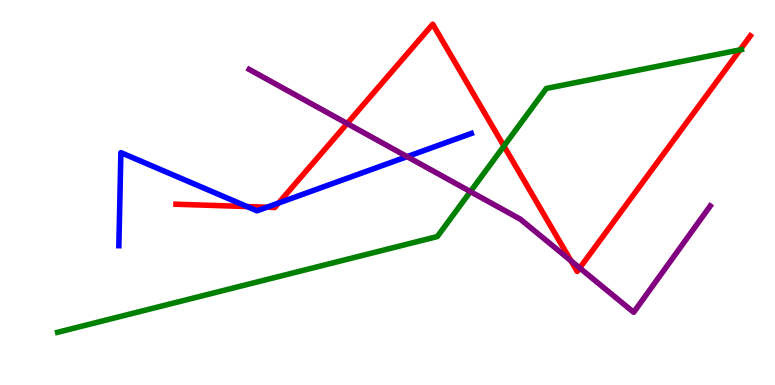[{'lines': ['blue', 'red'], 'intersections': [{'x': 3.19, 'y': 4.63}, {'x': 3.44, 'y': 4.62}, {'x': 3.59, 'y': 4.73}]}, {'lines': ['green', 'red'], 'intersections': [{'x': 6.5, 'y': 6.21}, {'x': 9.55, 'y': 8.7}]}, {'lines': ['purple', 'red'], 'intersections': [{'x': 4.48, 'y': 6.79}, {'x': 7.37, 'y': 3.23}, {'x': 7.48, 'y': 3.04}]}, {'lines': ['blue', 'green'], 'intersections': []}, {'lines': ['blue', 'purple'], 'intersections': [{'x': 5.25, 'y': 5.93}]}, {'lines': ['green', 'purple'], 'intersections': [{'x': 6.07, 'y': 5.02}]}]